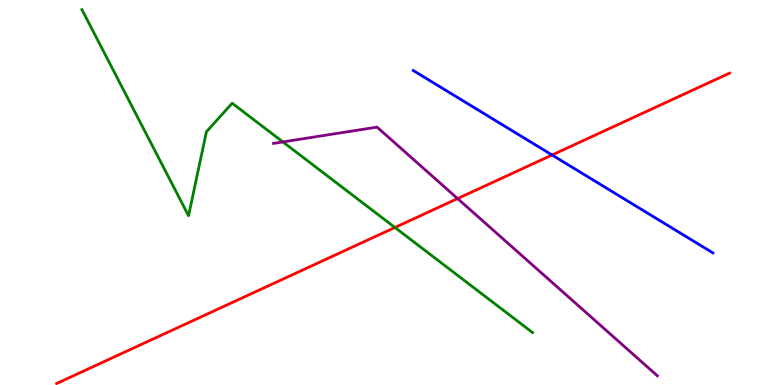[{'lines': ['blue', 'red'], 'intersections': [{'x': 7.12, 'y': 5.97}]}, {'lines': ['green', 'red'], 'intersections': [{'x': 5.1, 'y': 4.09}]}, {'lines': ['purple', 'red'], 'intersections': [{'x': 5.9, 'y': 4.84}]}, {'lines': ['blue', 'green'], 'intersections': []}, {'lines': ['blue', 'purple'], 'intersections': []}, {'lines': ['green', 'purple'], 'intersections': [{'x': 3.65, 'y': 6.31}]}]